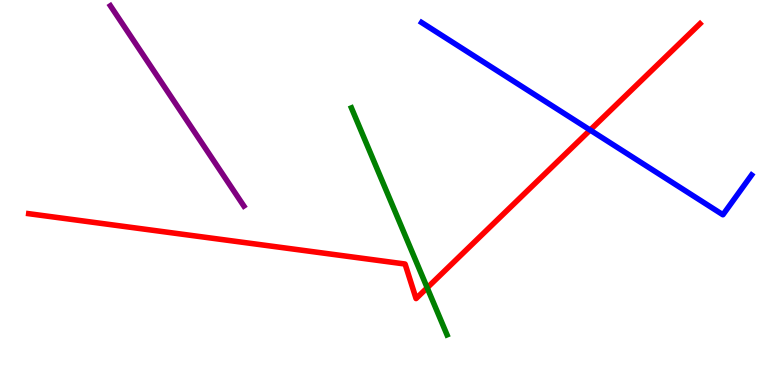[{'lines': ['blue', 'red'], 'intersections': [{'x': 7.61, 'y': 6.62}]}, {'lines': ['green', 'red'], 'intersections': [{'x': 5.51, 'y': 2.53}]}, {'lines': ['purple', 'red'], 'intersections': []}, {'lines': ['blue', 'green'], 'intersections': []}, {'lines': ['blue', 'purple'], 'intersections': []}, {'lines': ['green', 'purple'], 'intersections': []}]